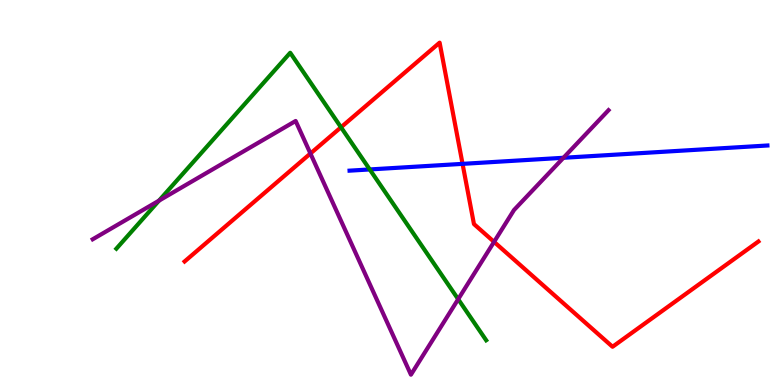[{'lines': ['blue', 'red'], 'intersections': [{'x': 5.97, 'y': 5.74}]}, {'lines': ['green', 'red'], 'intersections': [{'x': 4.4, 'y': 6.69}]}, {'lines': ['purple', 'red'], 'intersections': [{'x': 4.01, 'y': 6.01}, {'x': 6.38, 'y': 3.72}]}, {'lines': ['blue', 'green'], 'intersections': [{'x': 4.77, 'y': 5.6}]}, {'lines': ['blue', 'purple'], 'intersections': [{'x': 7.27, 'y': 5.9}]}, {'lines': ['green', 'purple'], 'intersections': [{'x': 2.05, 'y': 4.79}, {'x': 5.91, 'y': 2.23}]}]